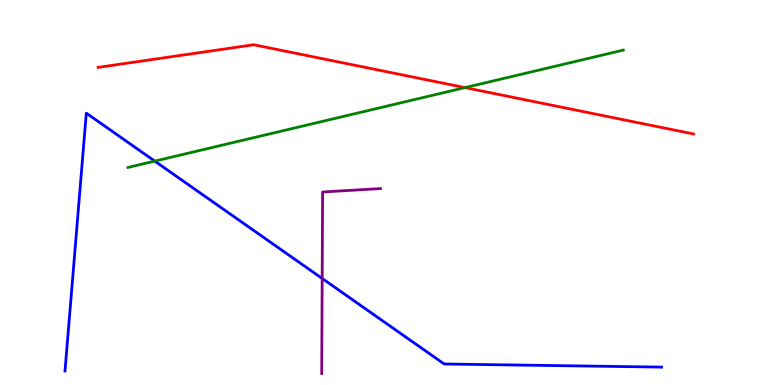[{'lines': ['blue', 'red'], 'intersections': []}, {'lines': ['green', 'red'], 'intersections': [{'x': 6.0, 'y': 7.72}]}, {'lines': ['purple', 'red'], 'intersections': []}, {'lines': ['blue', 'green'], 'intersections': [{'x': 2.0, 'y': 5.82}]}, {'lines': ['blue', 'purple'], 'intersections': [{'x': 4.16, 'y': 2.77}]}, {'lines': ['green', 'purple'], 'intersections': []}]